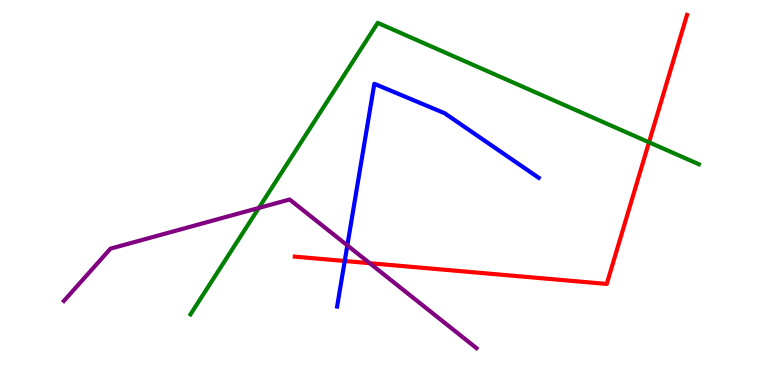[{'lines': ['blue', 'red'], 'intersections': [{'x': 4.45, 'y': 3.22}]}, {'lines': ['green', 'red'], 'intersections': [{'x': 8.37, 'y': 6.3}]}, {'lines': ['purple', 'red'], 'intersections': [{'x': 4.77, 'y': 3.16}]}, {'lines': ['blue', 'green'], 'intersections': []}, {'lines': ['blue', 'purple'], 'intersections': [{'x': 4.48, 'y': 3.63}]}, {'lines': ['green', 'purple'], 'intersections': [{'x': 3.34, 'y': 4.6}]}]